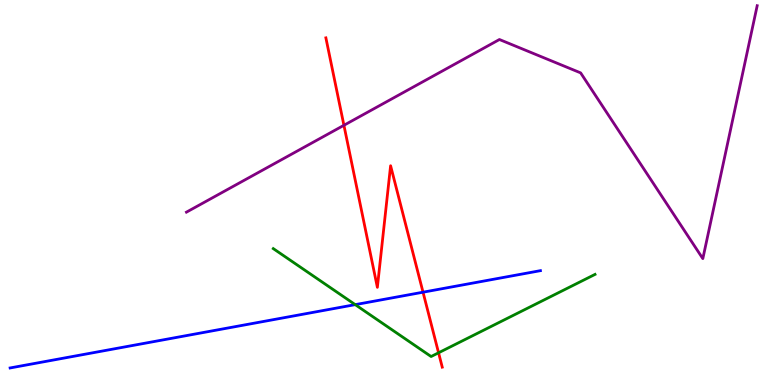[{'lines': ['blue', 'red'], 'intersections': [{'x': 5.46, 'y': 2.41}]}, {'lines': ['green', 'red'], 'intersections': [{'x': 5.66, 'y': 0.837}]}, {'lines': ['purple', 'red'], 'intersections': [{'x': 4.44, 'y': 6.75}]}, {'lines': ['blue', 'green'], 'intersections': [{'x': 4.58, 'y': 2.09}]}, {'lines': ['blue', 'purple'], 'intersections': []}, {'lines': ['green', 'purple'], 'intersections': []}]